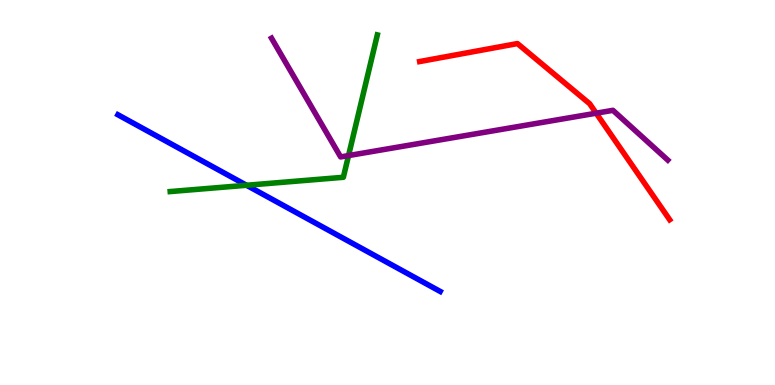[{'lines': ['blue', 'red'], 'intersections': []}, {'lines': ['green', 'red'], 'intersections': []}, {'lines': ['purple', 'red'], 'intersections': [{'x': 7.69, 'y': 7.06}]}, {'lines': ['blue', 'green'], 'intersections': [{'x': 3.18, 'y': 5.19}]}, {'lines': ['blue', 'purple'], 'intersections': []}, {'lines': ['green', 'purple'], 'intersections': [{'x': 4.5, 'y': 5.96}]}]